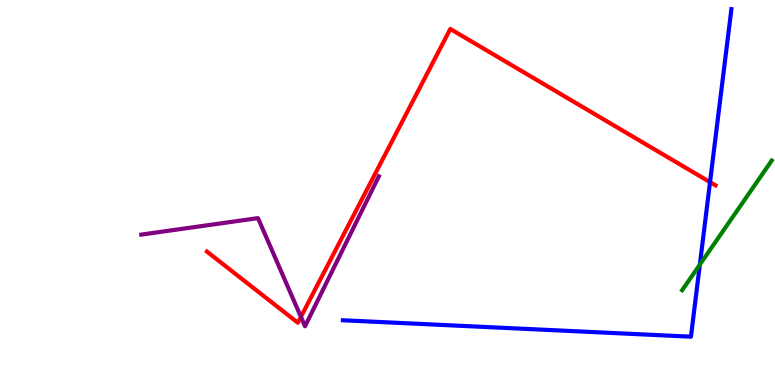[{'lines': ['blue', 'red'], 'intersections': [{'x': 9.16, 'y': 5.27}]}, {'lines': ['green', 'red'], 'intersections': []}, {'lines': ['purple', 'red'], 'intersections': [{'x': 3.88, 'y': 1.77}]}, {'lines': ['blue', 'green'], 'intersections': [{'x': 9.03, 'y': 3.13}]}, {'lines': ['blue', 'purple'], 'intersections': []}, {'lines': ['green', 'purple'], 'intersections': []}]